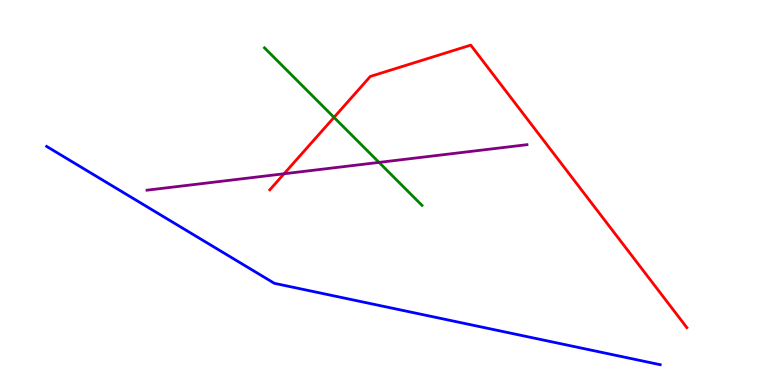[{'lines': ['blue', 'red'], 'intersections': []}, {'lines': ['green', 'red'], 'intersections': [{'x': 4.31, 'y': 6.95}]}, {'lines': ['purple', 'red'], 'intersections': [{'x': 3.67, 'y': 5.49}]}, {'lines': ['blue', 'green'], 'intersections': []}, {'lines': ['blue', 'purple'], 'intersections': []}, {'lines': ['green', 'purple'], 'intersections': [{'x': 4.89, 'y': 5.78}]}]